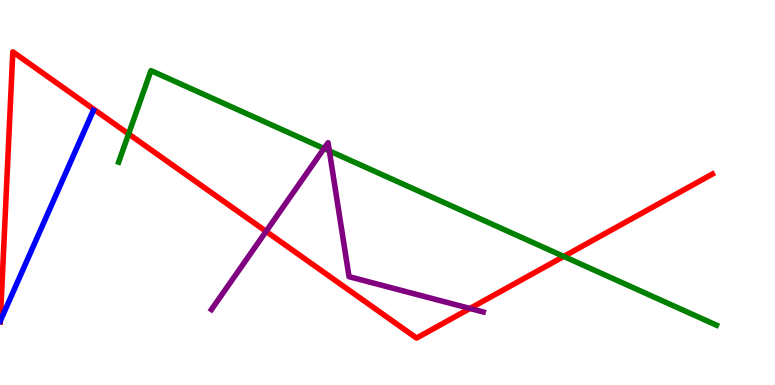[{'lines': ['blue', 'red'], 'intersections': [{'x': 0.00397, 'y': 1.66}]}, {'lines': ['green', 'red'], 'intersections': [{'x': 1.66, 'y': 6.52}, {'x': 7.27, 'y': 3.34}]}, {'lines': ['purple', 'red'], 'intersections': [{'x': 3.43, 'y': 3.99}, {'x': 6.06, 'y': 1.99}]}, {'lines': ['blue', 'green'], 'intersections': []}, {'lines': ['blue', 'purple'], 'intersections': []}, {'lines': ['green', 'purple'], 'intersections': [{'x': 4.18, 'y': 6.14}, {'x': 4.25, 'y': 6.08}]}]